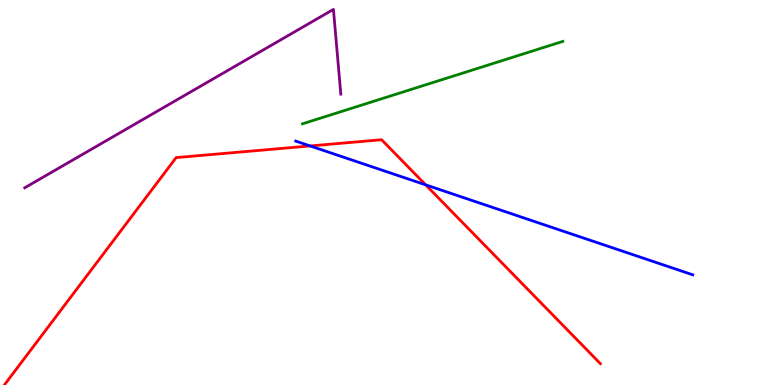[{'lines': ['blue', 'red'], 'intersections': [{'x': 4.0, 'y': 6.21}, {'x': 5.49, 'y': 5.2}]}, {'lines': ['green', 'red'], 'intersections': []}, {'lines': ['purple', 'red'], 'intersections': []}, {'lines': ['blue', 'green'], 'intersections': []}, {'lines': ['blue', 'purple'], 'intersections': []}, {'lines': ['green', 'purple'], 'intersections': []}]